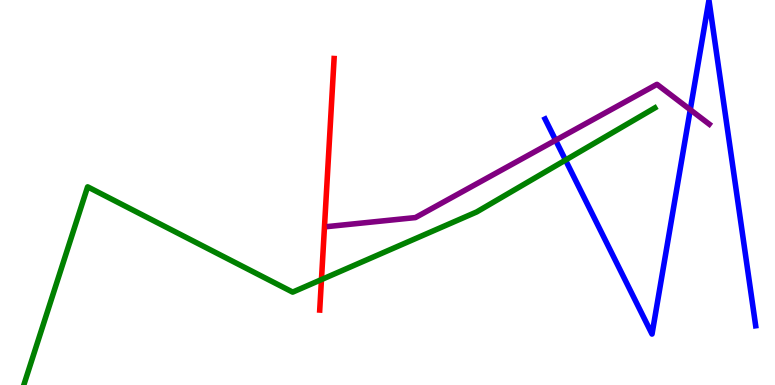[{'lines': ['blue', 'red'], 'intersections': []}, {'lines': ['green', 'red'], 'intersections': [{'x': 4.15, 'y': 2.74}]}, {'lines': ['purple', 'red'], 'intersections': []}, {'lines': ['blue', 'green'], 'intersections': [{'x': 7.3, 'y': 5.84}]}, {'lines': ['blue', 'purple'], 'intersections': [{'x': 7.17, 'y': 6.36}, {'x': 8.91, 'y': 7.15}]}, {'lines': ['green', 'purple'], 'intersections': []}]